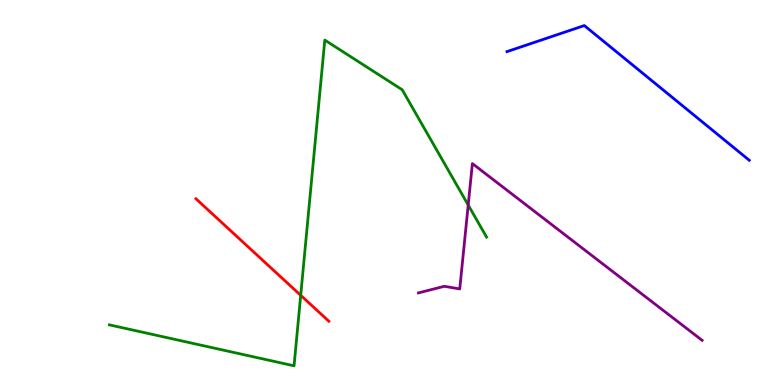[{'lines': ['blue', 'red'], 'intersections': []}, {'lines': ['green', 'red'], 'intersections': [{'x': 3.88, 'y': 2.33}]}, {'lines': ['purple', 'red'], 'intersections': []}, {'lines': ['blue', 'green'], 'intersections': []}, {'lines': ['blue', 'purple'], 'intersections': []}, {'lines': ['green', 'purple'], 'intersections': [{'x': 6.04, 'y': 4.67}]}]